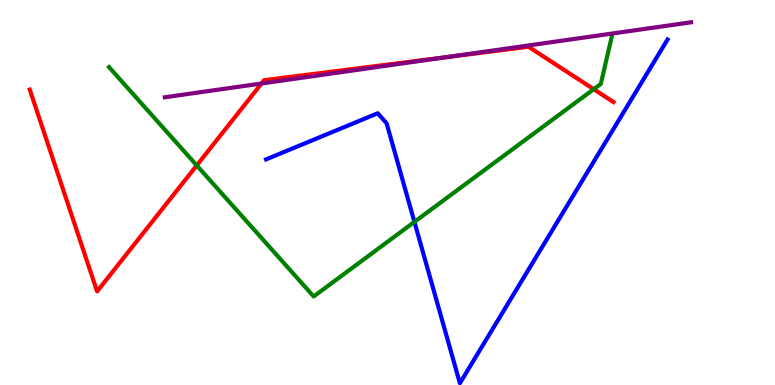[{'lines': ['blue', 'red'], 'intersections': []}, {'lines': ['green', 'red'], 'intersections': [{'x': 2.54, 'y': 5.7}, {'x': 7.66, 'y': 7.68}]}, {'lines': ['purple', 'red'], 'intersections': [{'x': 3.37, 'y': 7.83}, {'x': 5.76, 'y': 8.52}]}, {'lines': ['blue', 'green'], 'intersections': [{'x': 5.35, 'y': 4.24}]}, {'lines': ['blue', 'purple'], 'intersections': []}, {'lines': ['green', 'purple'], 'intersections': []}]